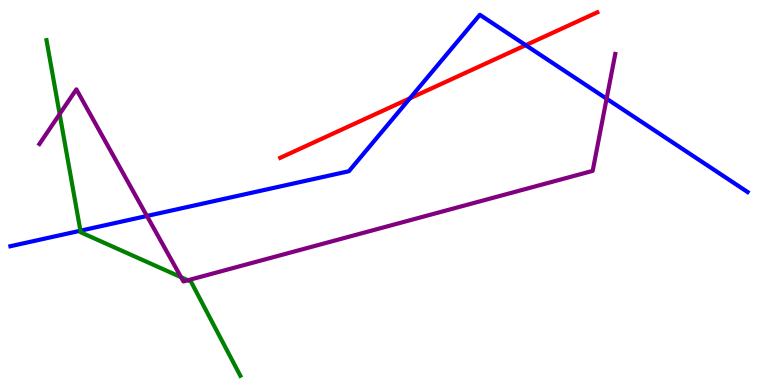[{'lines': ['blue', 'red'], 'intersections': [{'x': 5.29, 'y': 7.45}, {'x': 6.78, 'y': 8.83}]}, {'lines': ['green', 'red'], 'intersections': []}, {'lines': ['purple', 'red'], 'intersections': []}, {'lines': ['blue', 'green'], 'intersections': [{'x': 1.04, 'y': 4.01}]}, {'lines': ['blue', 'purple'], 'intersections': [{'x': 1.9, 'y': 4.39}, {'x': 7.83, 'y': 7.44}]}, {'lines': ['green', 'purple'], 'intersections': [{'x': 0.77, 'y': 7.04}, {'x': 2.34, 'y': 2.8}, {'x': 2.42, 'y': 2.72}]}]